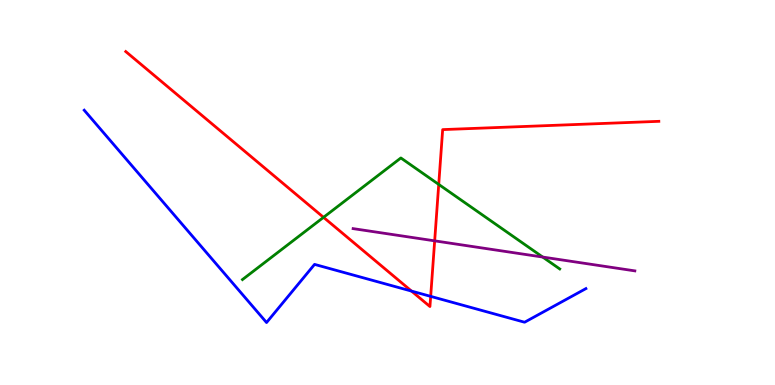[{'lines': ['blue', 'red'], 'intersections': [{'x': 5.31, 'y': 2.44}, {'x': 5.56, 'y': 2.3}]}, {'lines': ['green', 'red'], 'intersections': [{'x': 4.17, 'y': 4.35}, {'x': 5.66, 'y': 5.21}]}, {'lines': ['purple', 'red'], 'intersections': [{'x': 5.61, 'y': 3.74}]}, {'lines': ['blue', 'green'], 'intersections': []}, {'lines': ['blue', 'purple'], 'intersections': []}, {'lines': ['green', 'purple'], 'intersections': [{'x': 7.0, 'y': 3.32}]}]